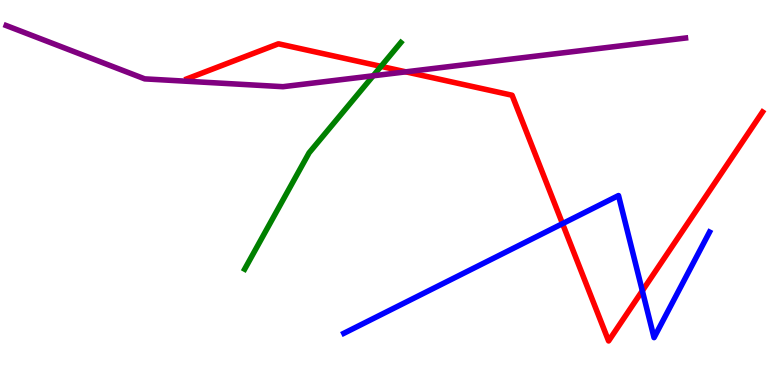[{'lines': ['blue', 'red'], 'intersections': [{'x': 7.26, 'y': 4.19}, {'x': 8.29, 'y': 2.45}]}, {'lines': ['green', 'red'], 'intersections': [{'x': 4.92, 'y': 8.28}]}, {'lines': ['purple', 'red'], 'intersections': [{'x': 5.24, 'y': 8.13}]}, {'lines': ['blue', 'green'], 'intersections': []}, {'lines': ['blue', 'purple'], 'intersections': []}, {'lines': ['green', 'purple'], 'intersections': [{'x': 4.82, 'y': 8.03}]}]